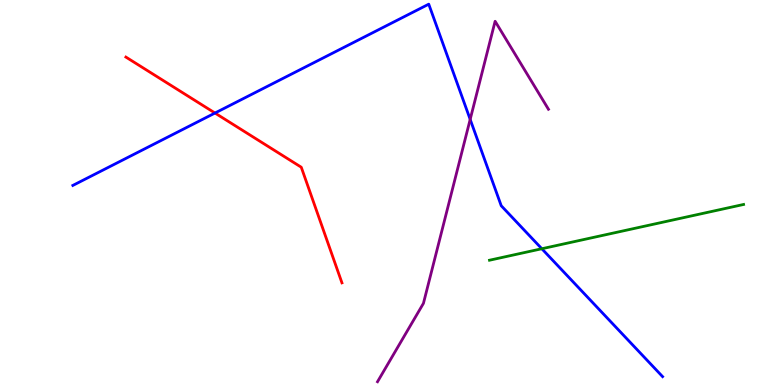[{'lines': ['blue', 'red'], 'intersections': [{'x': 2.77, 'y': 7.06}]}, {'lines': ['green', 'red'], 'intersections': []}, {'lines': ['purple', 'red'], 'intersections': []}, {'lines': ['blue', 'green'], 'intersections': [{'x': 6.99, 'y': 3.54}]}, {'lines': ['blue', 'purple'], 'intersections': [{'x': 6.07, 'y': 6.9}]}, {'lines': ['green', 'purple'], 'intersections': []}]